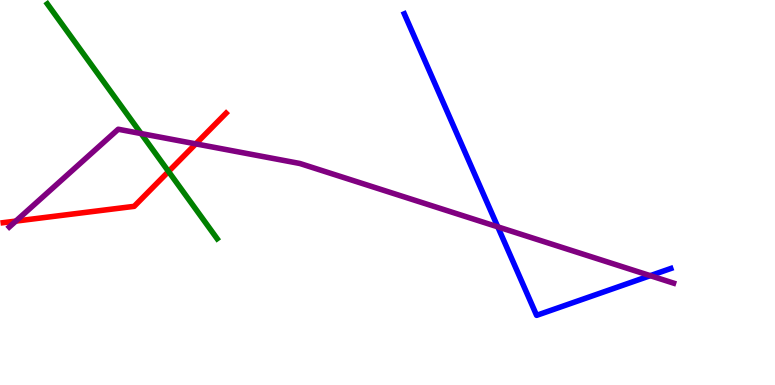[{'lines': ['blue', 'red'], 'intersections': []}, {'lines': ['green', 'red'], 'intersections': [{'x': 2.17, 'y': 5.55}]}, {'lines': ['purple', 'red'], 'intersections': [{'x': 0.204, 'y': 4.26}, {'x': 2.53, 'y': 6.26}]}, {'lines': ['blue', 'green'], 'intersections': []}, {'lines': ['blue', 'purple'], 'intersections': [{'x': 6.42, 'y': 4.11}, {'x': 8.39, 'y': 2.84}]}, {'lines': ['green', 'purple'], 'intersections': [{'x': 1.82, 'y': 6.53}]}]